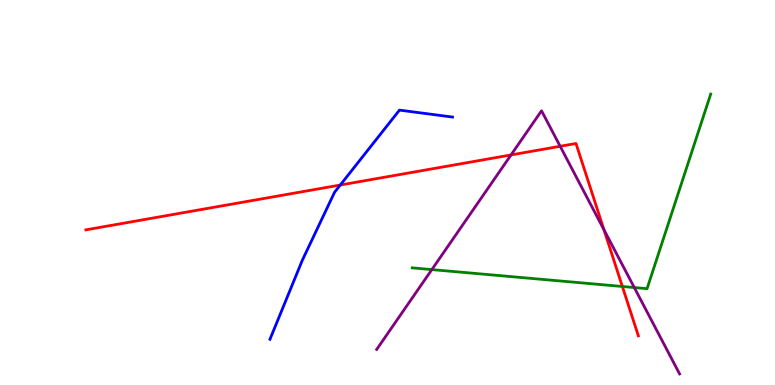[{'lines': ['blue', 'red'], 'intersections': [{'x': 4.39, 'y': 5.19}]}, {'lines': ['green', 'red'], 'intersections': [{'x': 8.03, 'y': 2.56}]}, {'lines': ['purple', 'red'], 'intersections': [{'x': 6.59, 'y': 5.98}, {'x': 7.23, 'y': 6.2}, {'x': 7.79, 'y': 4.03}]}, {'lines': ['blue', 'green'], 'intersections': []}, {'lines': ['blue', 'purple'], 'intersections': []}, {'lines': ['green', 'purple'], 'intersections': [{'x': 5.57, 'y': 3.0}, {'x': 8.18, 'y': 2.53}]}]